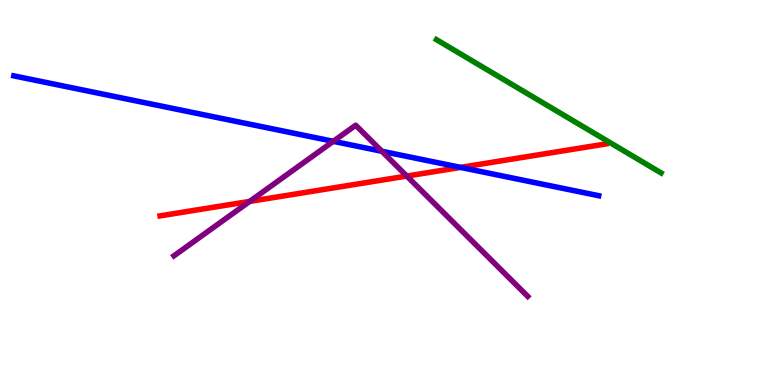[{'lines': ['blue', 'red'], 'intersections': [{'x': 5.94, 'y': 5.65}]}, {'lines': ['green', 'red'], 'intersections': []}, {'lines': ['purple', 'red'], 'intersections': [{'x': 3.22, 'y': 4.77}, {'x': 5.25, 'y': 5.43}]}, {'lines': ['blue', 'green'], 'intersections': []}, {'lines': ['blue', 'purple'], 'intersections': [{'x': 4.3, 'y': 6.33}, {'x': 4.93, 'y': 6.07}]}, {'lines': ['green', 'purple'], 'intersections': []}]